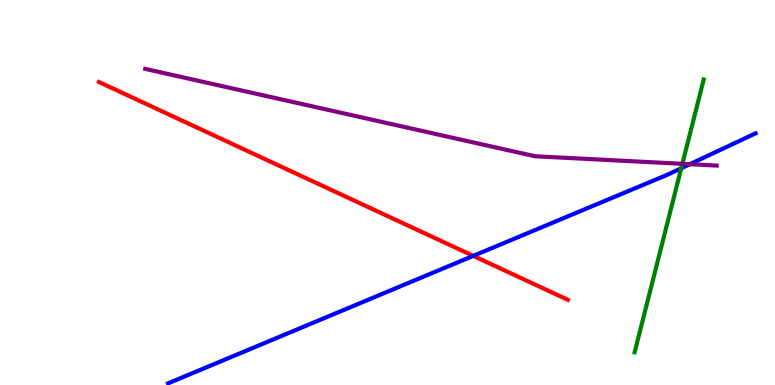[{'lines': ['blue', 'red'], 'intersections': [{'x': 6.11, 'y': 3.35}]}, {'lines': ['green', 'red'], 'intersections': []}, {'lines': ['purple', 'red'], 'intersections': []}, {'lines': ['blue', 'green'], 'intersections': [{'x': 8.79, 'y': 5.63}]}, {'lines': ['blue', 'purple'], 'intersections': [{'x': 8.9, 'y': 5.73}]}, {'lines': ['green', 'purple'], 'intersections': [{'x': 8.8, 'y': 5.74}]}]